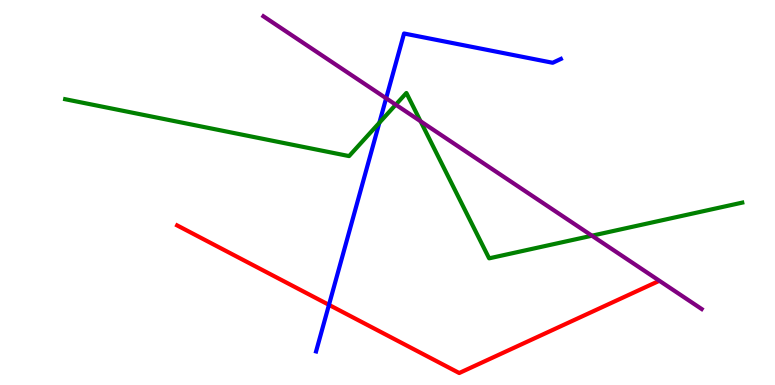[{'lines': ['blue', 'red'], 'intersections': [{'x': 4.24, 'y': 2.08}]}, {'lines': ['green', 'red'], 'intersections': []}, {'lines': ['purple', 'red'], 'intersections': []}, {'lines': ['blue', 'green'], 'intersections': [{'x': 4.9, 'y': 6.81}]}, {'lines': ['blue', 'purple'], 'intersections': [{'x': 4.98, 'y': 7.45}]}, {'lines': ['green', 'purple'], 'intersections': [{'x': 5.11, 'y': 7.28}, {'x': 5.43, 'y': 6.85}, {'x': 7.64, 'y': 3.88}]}]